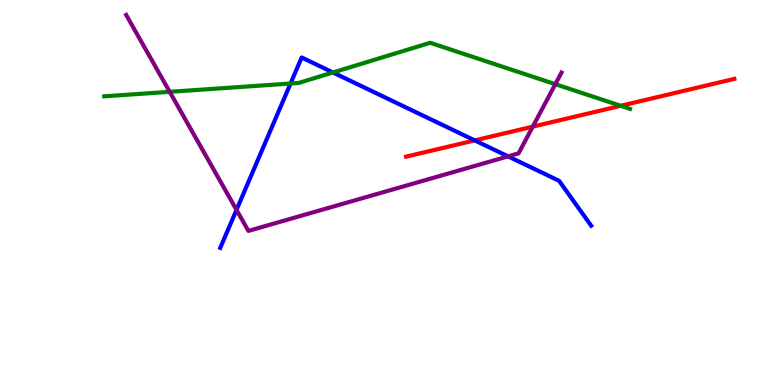[{'lines': ['blue', 'red'], 'intersections': [{'x': 6.13, 'y': 6.35}]}, {'lines': ['green', 'red'], 'intersections': [{'x': 8.01, 'y': 7.25}]}, {'lines': ['purple', 'red'], 'intersections': [{'x': 6.87, 'y': 6.71}]}, {'lines': ['blue', 'green'], 'intersections': [{'x': 3.75, 'y': 7.83}, {'x': 4.3, 'y': 8.12}]}, {'lines': ['blue', 'purple'], 'intersections': [{'x': 3.05, 'y': 4.55}, {'x': 6.56, 'y': 5.94}]}, {'lines': ['green', 'purple'], 'intersections': [{'x': 2.19, 'y': 7.61}, {'x': 7.17, 'y': 7.81}]}]